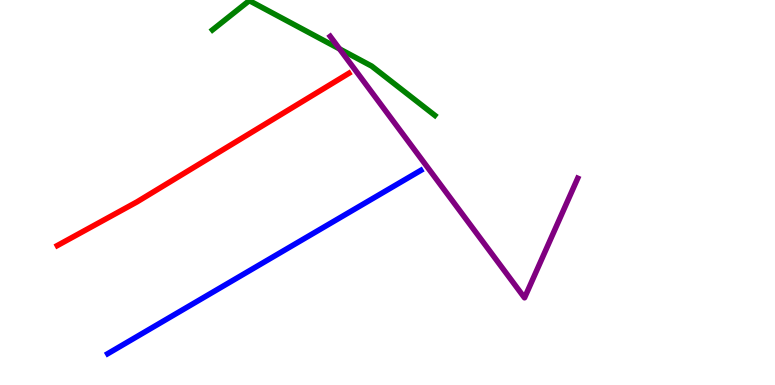[{'lines': ['blue', 'red'], 'intersections': []}, {'lines': ['green', 'red'], 'intersections': []}, {'lines': ['purple', 'red'], 'intersections': []}, {'lines': ['blue', 'green'], 'intersections': []}, {'lines': ['blue', 'purple'], 'intersections': []}, {'lines': ['green', 'purple'], 'intersections': [{'x': 4.38, 'y': 8.73}]}]